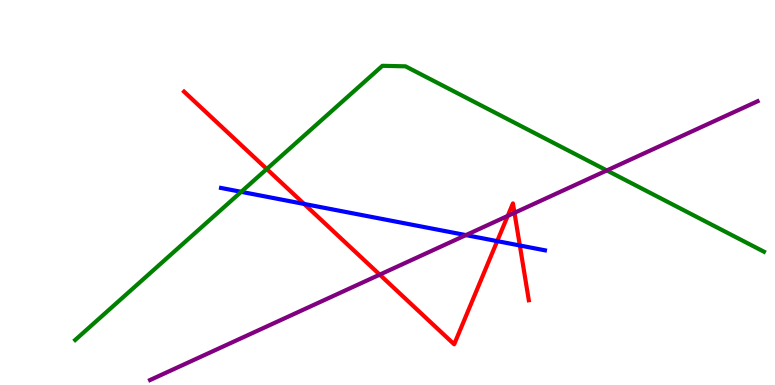[{'lines': ['blue', 'red'], 'intersections': [{'x': 3.92, 'y': 4.7}, {'x': 6.42, 'y': 3.74}, {'x': 6.71, 'y': 3.62}]}, {'lines': ['green', 'red'], 'intersections': [{'x': 3.44, 'y': 5.61}]}, {'lines': ['purple', 'red'], 'intersections': [{'x': 4.9, 'y': 2.87}, {'x': 6.55, 'y': 4.39}, {'x': 6.64, 'y': 4.47}]}, {'lines': ['blue', 'green'], 'intersections': [{'x': 3.11, 'y': 5.02}]}, {'lines': ['blue', 'purple'], 'intersections': [{'x': 6.01, 'y': 3.89}]}, {'lines': ['green', 'purple'], 'intersections': [{'x': 7.83, 'y': 5.57}]}]